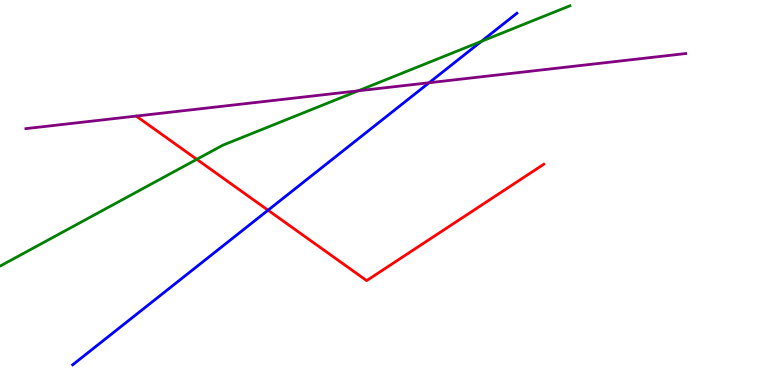[{'lines': ['blue', 'red'], 'intersections': [{'x': 3.46, 'y': 4.54}]}, {'lines': ['green', 'red'], 'intersections': [{'x': 2.54, 'y': 5.86}]}, {'lines': ['purple', 'red'], 'intersections': []}, {'lines': ['blue', 'green'], 'intersections': [{'x': 6.21, 'y': 8.93}]}, {'lines': ['blue', 'purple'], 'intersections': [{'x': 5.54, 'y': 7.85}]}, {'lines': ['green', 'purple'], 'intersections': [{'x': 4.62, 'y': 7.64}]}]